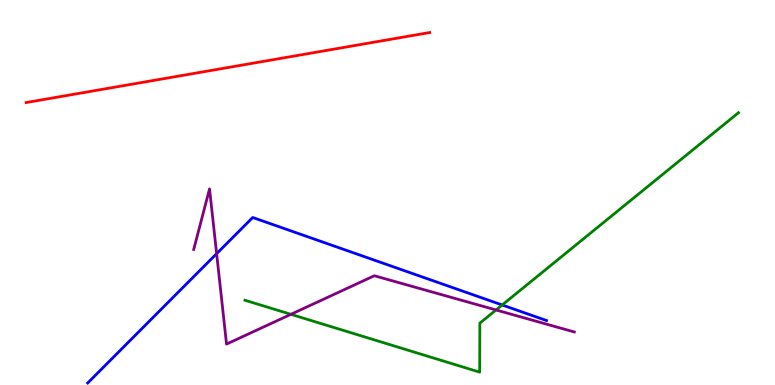[{'lines': ['blue', 'red'], 'intersections': []}, {'lines': ['green', 'red'], 'intersections': []}, {'lines': ['purple', 'red'], 'intersections': []}, {'lines': ['blue', 'green'], 'intersections': [{'x': 6.48, 'y': 2.08}]}, {'lines': ['blue', 'purple'], 'intersections': [{'x': 2.8, 'y': 3.41}]}, {'lines': ['green', 'purple'], 'intersections': [{'x': 3.75, 'y': 1.84}, {'x': 6.4, 'y': 1.95}]}]